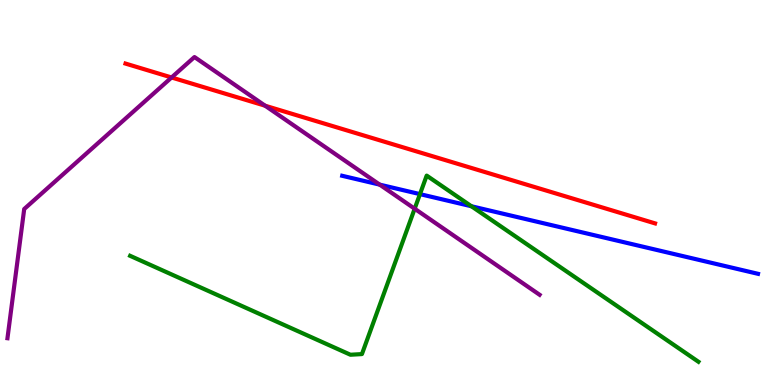[{'lines': ['blue', 'red'], 'intersections': []}, {'lines': ['green', 'red'], 'intersections': []}, {'lines': ['purple', 'red'], 'intersections': [{'x': 2.21, 'y': 7.99}, {'x': 3.42, 'y': 7.25}]}, {'lines': ['blue', 'green'], 'intersections': [{'x': 5.42, 'y': 4.96}, {'x': 6.08, 'y': 4.64}]}, {'lines': ['blue', 'purple'], 'intersections': [{'x': 4.9, 'y': 5.2}]}, {'lines': ['green', 'purple'], 'intersections': [{'x': 5.35, 'y': 4.58}]}]